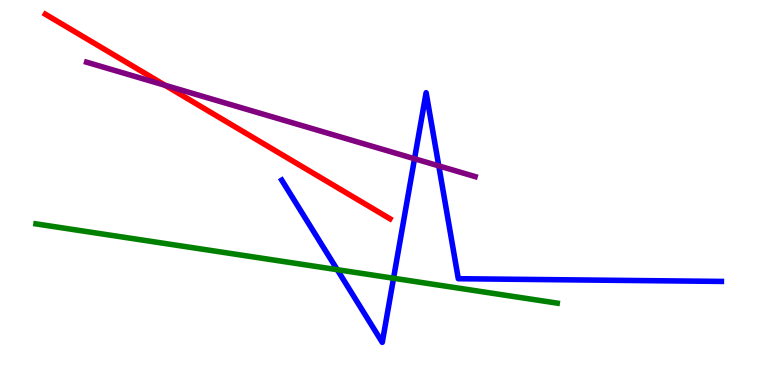[{'lines': ['blue', 'red'], 'intersections': []}, {'lines': ['green', 'red'], 'intersections': []}, {'lines': ['purple', 'red'], 'intersections': [{'x': 2.13, 'y': 7.78}]}, {'lines': ['blue', 'green'], 'intersections': [{'x': 4.35, 'y': 3.0}, {'x': 5.08, 'y': 2.77}]}, {'lines': ['blue', 'purple'], 'intersections': [{'x': 5.35, 'y': 5.88}, {'x': 5.66, 'y': 5.69}]}, {'lines': ['green', 'purple'], 'intersections': []}]